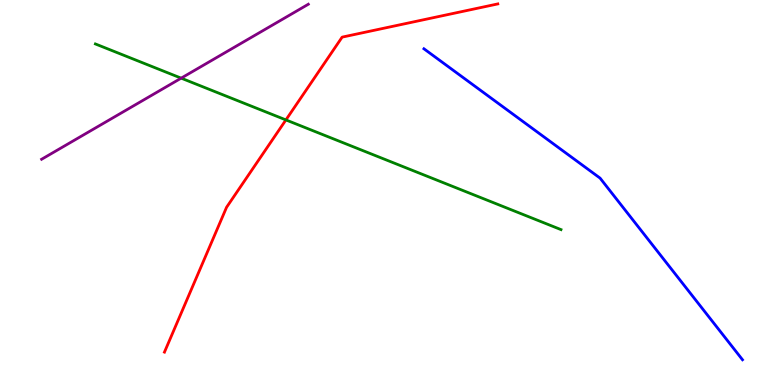[{'lines': ['blue', 'red'], 'intersections': []}, {'lines': ['green', 'red'], 'intersections': [{'x': 3.69, 'y': 6.89}]}, {'lines': ['purple', 'red'], 'intersections': []}, {'lines': ['blue', 'green'], 'intersections': []}, {'lines': ['blue', 'purple'], 'intersections': []}, {'lines': ['green', 'purple'], 'intersections': [{'x': 2.34, 'y': 7.97}]}]